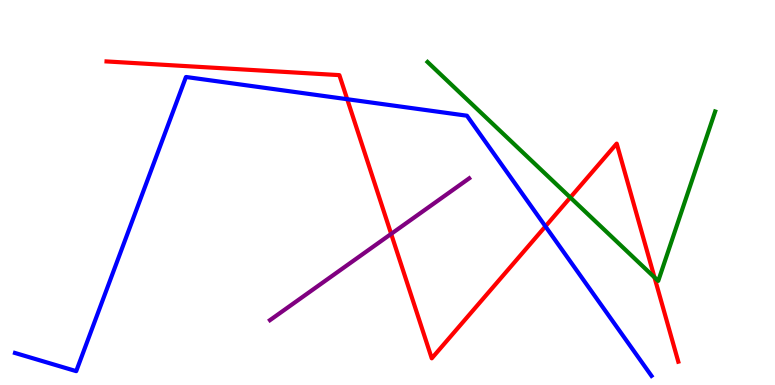[{'lines': ['blue', 'red'], 'intersections': [{'x': 4.48, 'y': 7.42}, {'x': 7.04, 'y': 4.12}]}, {'lines': ['green', 'red'], 'intersections': [{'x': 7.36, 'y': 4.87}, {'x': 8.44, 'y': 2.8}]}, {'lines': ['purple', 'red'], 'intersections': [{'x': 5.05, 'y': 3.92}]}, {'lines': ['blue', 'green'], 'intersections': []}, {'lines': ['blue', 'purple'], 'intersections': []}, {'lines': ['green', 'purple'], 'intersections': []}]